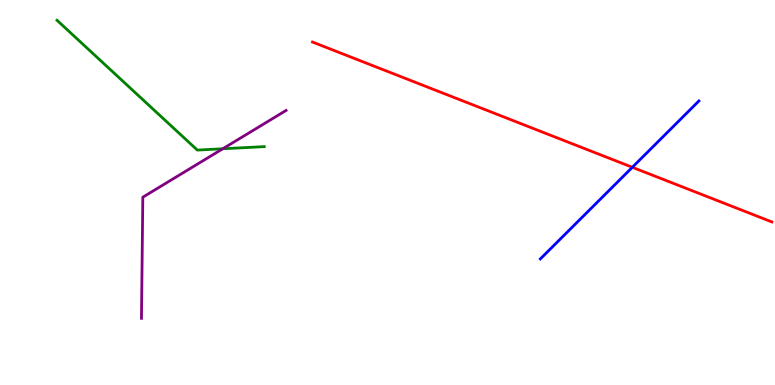[{'lines': ['blue', 'red'], 'intersections': [{'x': 8.16, 'y': 5.65}]}, {'lines': ['green', 'red'], 'intersections': []}, {'lines': ['purple', 'red'], 'intersections': []}, {'lines': ['blue', 'green'], 'intersections': []}, {'lines': ['blue', 'purple'], 'intersections': []}, {'lines': ['green', 'purple'], 'intersections': [{'x': 2.87, 'y': 6.14}]}]